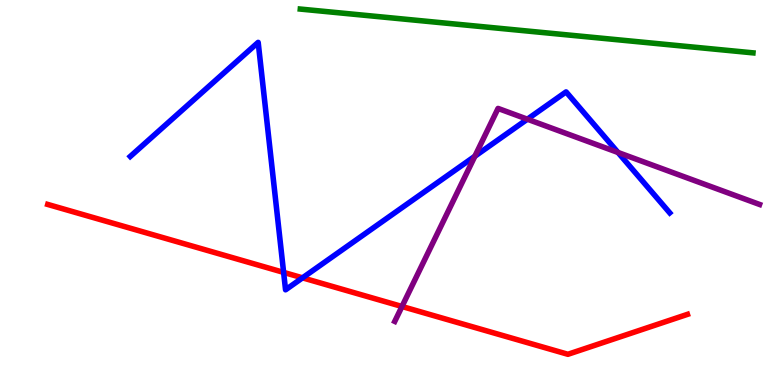[{'lines': ['blue', 'red'], 'intersections': [{'x': 3.66, 'y': 2.92}, {'x': 3.9, 'y': 2.78}]}, {'lines': ['green', 'red'], 'intersections': []}, {'lines': ['purple', 'red'], 'intersections': [{'x': 5.19, 'y': 2.04}]}, {'lines': ['blue', 'green'], 'intersections': []}, {'lines': ['blue', 'purple'], 'intersections': [{'x': 6.13, 'y': 5.94}, {'x': 6.8, 'y': 6.9}, {'x': 7.97, 'y': 6.04}]}, {'lines': ['green', 'purple'], 'intersections': []}]